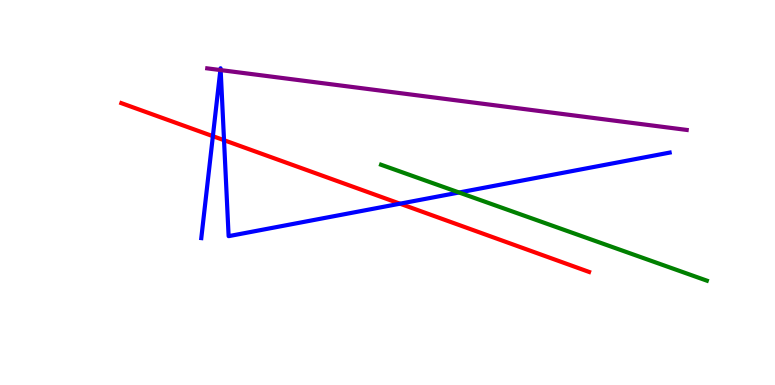[{'lines': ['blue', 'red'], 'intersections': [{'x': 2.75, 'y': 6.46}, {'x': 2.89, 'y': 6.36}, {'x': 5.16, 'y': 4.71}]}, {'lines': ['green', 'red'], 'intersections': []}, {'lines': ['purple', 'red'], 'intersections': []}, {'lines': ['blue', 'green'], 'intersections': [{'x': 5.92, 'y': 5.0}]}, {'lines': ['blue', 'purple'], 'intersections': [{'x': 2.84, 'y': 8.18}, {'x': 2.85, 'y': 8.18}]}, {'lines': ['green', 'purple'], 'intersections': []}]